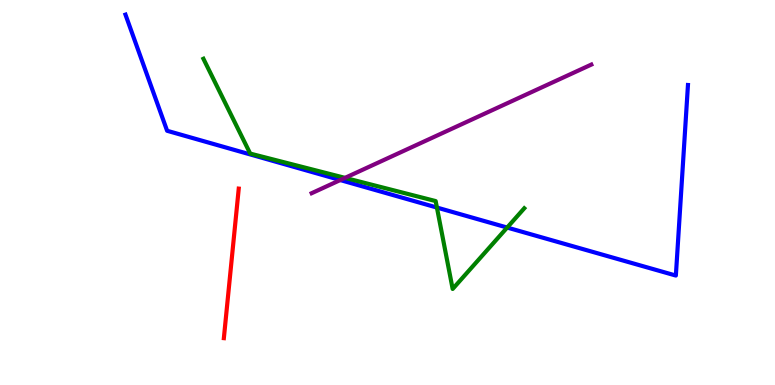[{'lines': ['blue', 'red'], 'intersections': []}, {'lines': ['green', 'red'], 'intersections': []}, {'lines': ['purple', 'red'], 'intersections': []}, {'lines': ['blue', 'green'], 'intersections': [{'x': 5.64, 'y': 4.61}, {'x': 6.54, 'y': 4.09}]}, {'lines': ['blue', 'purple'], 'intersections': [{'x': 4.39, 'y': 5.32}]}, {'lines': ['green', 'purple'], 'intersections': [{'x': 4.45, 'y': 5.38}]}]